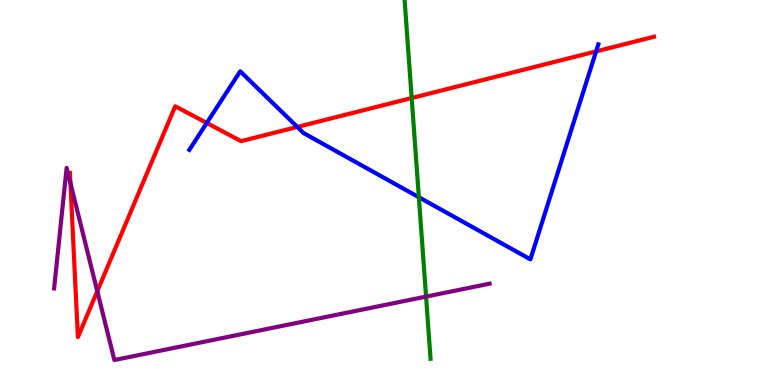[{'lines': ['blue', 'red'], 'intersections': [{'x': 2.67, 'y': 6.81}, {'x': 3.84, 'y': 6.7}, {'x': 7.69, 'y': 8.66}]}, {'lines': ['green', 'red'], 'intersections': [{'x': 5.31, 'y': 7.45}]}, {'lines': ['purple', 'red'], 'intersections': [{'x': 0.909, 'y': 5.24}, {'x': 1.26, 'y': 2.44}]}, {'lines': ['blue', 'green'], 'intersections': [{'x': 5.4, 'y': 4.88}]}, {'lines': ['blue', 'purple'], 'intersections': []}, {'lines': ['green', 'purple'], 'intersections': [{'x': 5.5, 'y': 2.3}]}]